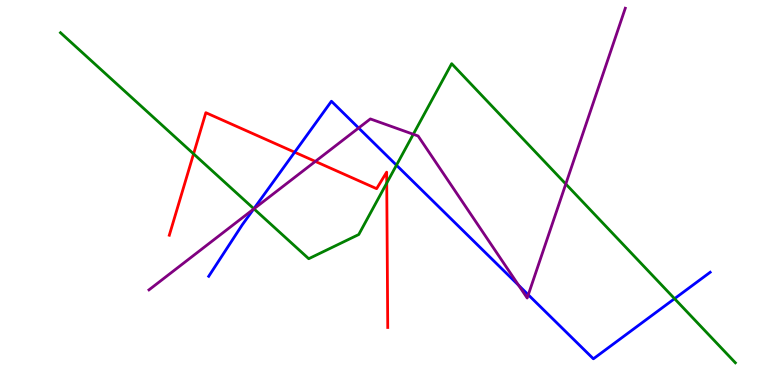[{'lines': ['blue', 'red'], 'intersections': [{'x': 3.8, 'y': 6.05}]}, {'lines': ['green', 'red'], 'intersections': [{'x': 2.5, 'y': 6.0}, {'x': 4.99, 'y': 5.24}]}, {'lines': ['purple', 'red'], 'intersections': [{'x': 4.07, 'y': 5.81}]}, {'lines': ['blue', 'green'], 'intersections': [{'x': 3.28, 'y': 4.58}, {'x': 5.12, 'y': 5.71}, {'x': 8.7, 'y': 2.24}]}, {'lines': ['blue', 'purple'], 'intersections': [{'x': 3.27, 'y': 4.57}, {'x': 4.63, 'y': 6.68}, {'x': 6.69, 'y': 2.59}, {'x': 6.82, 'y': 2.34}]}, {'lines': ['green', 'purple'], 'intersections': [{'x': 3.28, 'y': 4.58}, {'x': 5.33, 'y': 6.51}, {'x': 7.3, 'y': 5.22}]}]